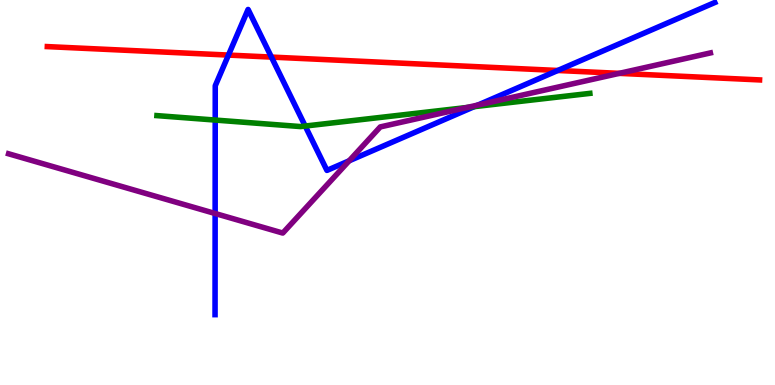[{'lines': ['blue', 'red'], 'intersections': [{'x': 2.95, 'y': 8.57}, {'x': 3.5, 'y': 8.52}, {'x': 7.2, 'y': 8.17}]}, {'lines': ['green', 'red'], 'intersections': []}, {'lines': ['purple', 'red'], 'intersections': [{'x': 7.99, 'y': 8.09}]}, {'lines': ['blue', 'green'], 'intersections': [{'x': 2.78, 'y': 6.88}, {'x': 3.94, 'y': 6.73}, {'x': 6.12, 'y': 7.23}]}, {'lines': ['blue', 'purple'], 'intersections': [{'x': 2.78, 'y': 4.45}, {'x': 4.51, 'y': 5.82}, {'x': 6.17, 'y': 7.27}]}, {'lines': ['green', 'purple'], 'intersections': [{'x': 6.03, 'y': 7.21}]}]